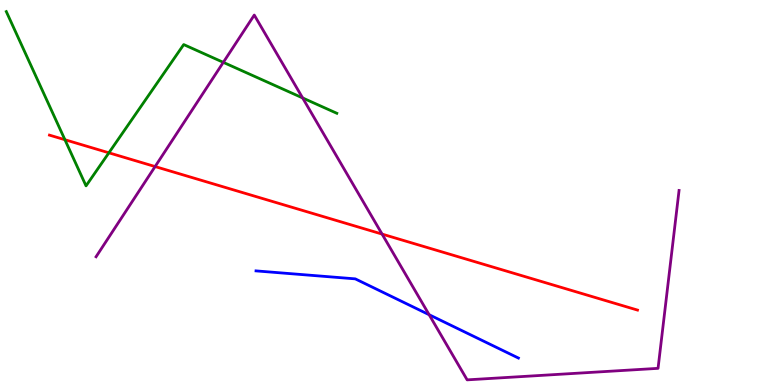[{'lines': ['blue', 'red'], 'intersections': []}, {'lines': ['green', 'red'], 'intersections': [{'x': 0.838, 'y': 6.37}, {'x': 1.41, 'y': 6.03}]}, {'lines': ['purple', 'red'], 'intersections': [{'x': 2.0, 'y': 5.67}, {'x': 4.93, 'y': 3.92}]}, {'lines': ['blue', 'green'], 'intersections': []}, {'lines': ['blue', 'purple'], 'intersections': [{'x': 5.54, 'y': 1.83}]}, {'lines': ['green', 'purple'], 'intersections': [{'x': 2.88, 'y': 8.38}, {'x': 3.9, 'y': 7.46}]}]